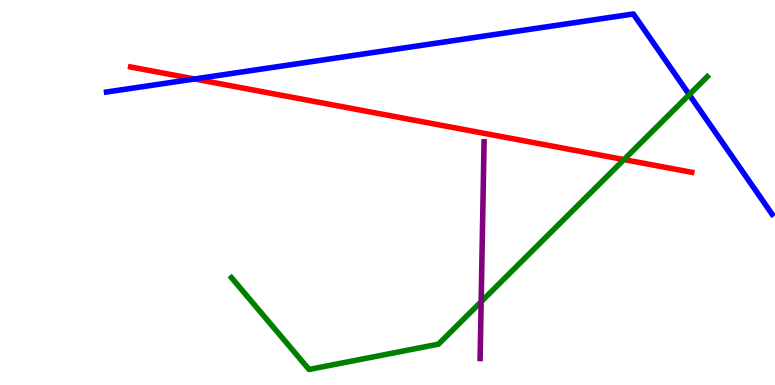[{'lines': ['blue', 'red'], 'intersections': [{'x': 2.51, 'y': 7.95}]}, {'lines': ['green', 'red'], 'intersections': [{'x': 8.05, 'y': 5.86}]}, {'lines': ['purple', 'red'], 'intersections': []}, {'lines': ['blue', 'green'], 'intersections': [{'x': 8.89, 'y': 7.54}]}, {'lines': ['blue', 'purple'], 'intersections': []}, {'lines': ['green', 'purple'], 'intersections': [{'x': 6.21, 'y': 2.16}]}]